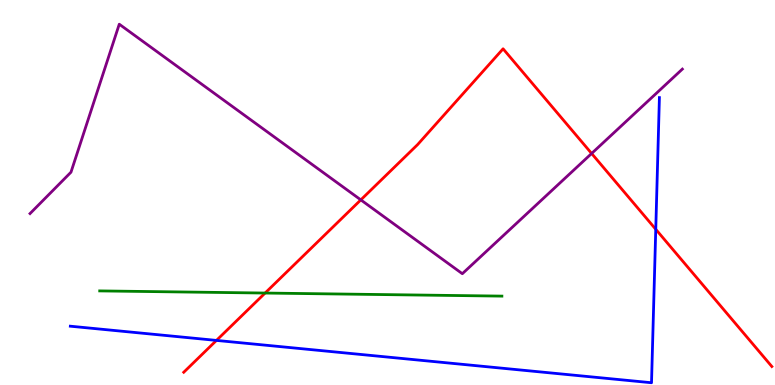[{'lines': ['blue', 'red'], 'intersections': [{'x': 2.79, 'y': 1.16}, {'x': 8.46, 'y': 4.04}]}, {'lines': ['green', 'red'], 'intersections': [{'x': 3.42, 'y': 2.39}]}, {'lines': ['purple', 'red'], 'intersections': [{'x': 4.66, 'y': 4.81}, {'x': 7.63, 'y': 6.01}]}, {'lines': ['blue', 'green'], 'intersections': []}, {'lines': ['blue', 'purple'], 'intersections': []}, {'lines': ['green', 'purple'], 'intersections': []}]